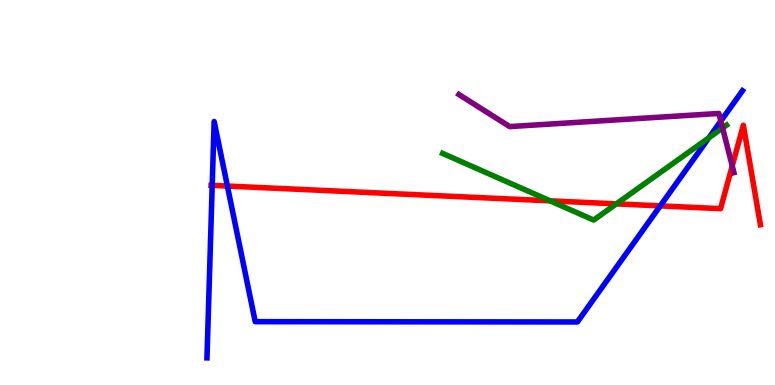[{'lines': ['blue', 'red'], 'intersections': [{'x': 2.74, 'y': 5.19}, {'x': 2.93, 'y': 5.17}, {'x': 8.52, 'y': 4.65}]}, {'lines': ['green', 'red'], 'intersections': [{'x': 7.1, 'y': 4.78}, {'x': 7.95, 'y': 4.7}]}, {'lines': ['purple', 'red'], 'intersections': [{'x': 9.45, 'y': 5.69}]}, {'lines': ['blue', 'green'], 'intersections': [{'x': 9.15, 'y': 6.42}]}, {'lines': ['blue', 'purple'], 'intersections': [{'x': 9.3, 'y': 6.86}]}, {'lines': ['green', 'purple'], 'intersections': [{'x': 9.32, 'y': 6.68}]}]